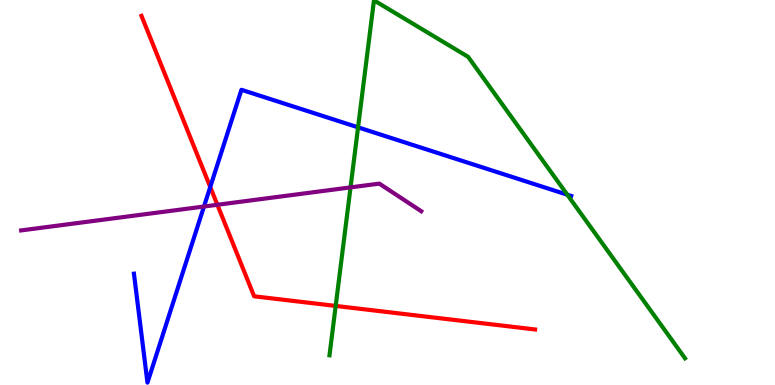[{'lines': ['blue', 'red'], 'intersections': [{'x': 2.71, 'y': 5.14}]}, {'lines': ['green', 'red'], 'intersections': [{'x': 4.33, 'y': 2.05}]}, {'lines': ['purple', 'red'], 'intersections': [{'x': 2.8, 'y': 4.68}]}, {'lines': ['blue', 'green'], 'intersections': [{'x': 4.62, 'y': 6.69}, {'x': 7.32, 'y': 4.94}]}, {'lines': ['blue', 'purple'], 'intersections': [{'x': 2.63, 'y': 4.64}]}, {'lines': ['green', 'purple'], 'intersections': [{'x': 4.52, 'y': 5.13}]}]